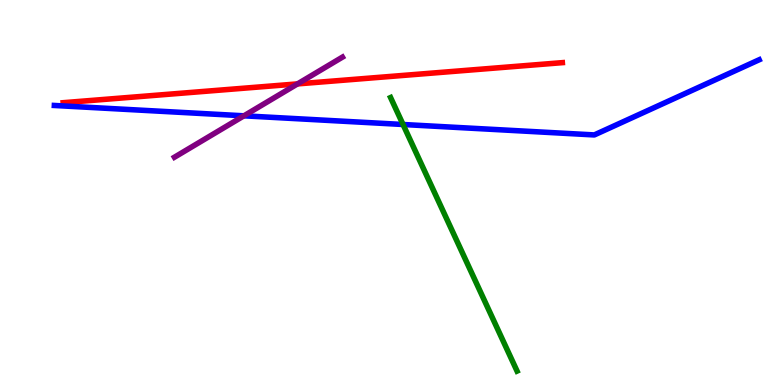[{'lines': ['blue', 'red'], 'intersections': []}, {'lines': ['green', 'red'], 'intersections': []}, {'lines': ['purple', 'red'], 'intersections': [{'x': 3.84, 'y': 7.82}]}, {'lines': ['blue', 'green'], 'intersections': [{'x': 5.2, 'y': 6.77}]}, {'lines': ['blue', 'purple'], 'intersections': [{'x': 3.15, 'y': 6.99}]}, {'lines': ['green', 'purple'], 'intersections': []}]